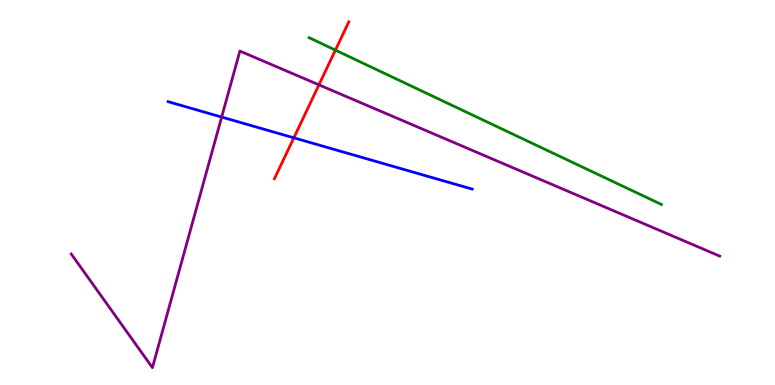[{'lines': ['blue', 'red'], 'intersections': [{'x': 3.79, 'y': 6.42}]}, {'lines': ['green', 'red'], 'intersections': [{'x': 4.33, 'y': 8.7}]}, {'lines': ['purple', 'red'], 'intersections': [{'x': 4.12, 'y': 7.8}]}, {'lines': ['blue', 'green'], 'intersections': []}, {'lines': ['blue', 'purple'], 'intersections': [{'x': 2.86, 'y': 6.96}]}, {'lines': ['green', 'purple'], 'intersections': []}]